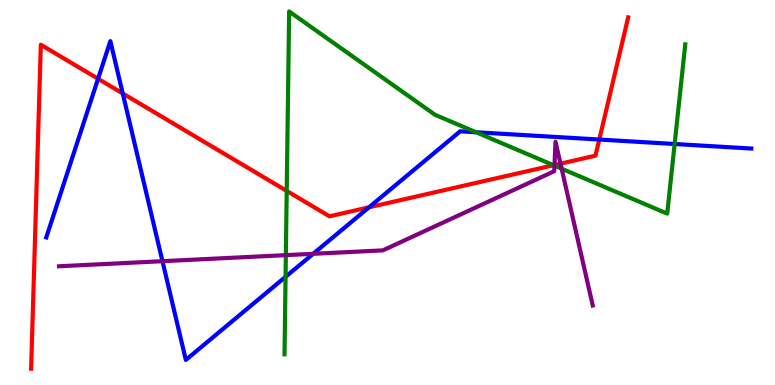[{'lines': ['blue', 'red'], 'intersections': [{'x': 1.27, 'y': 7.95}, {'x': 1.58, 'y': 7.57}, {'x': 4.76, 'y': 4.62}, {'x': 7.73, 'y': 6.38}]}, {'lines': ['green', 'red'], 'intersections': [{'x': 3.7, 'y': 5.04}, {'x': 7.14, 'y': 5.71}]}, {'lines': ['purple', 'red'], 'intersections': [{'x': 7.15, 'y': 5.71}, {'x': 7.23, 'y': 5.75}]}, {'lines': ['blue', 'green'], 'intersections': [{'x': 3.68, 'y': 2.81}, {'x': 6.14, 'y': 6.56}, {'x': 8.71, 'y': 6.26}]}, {'lines': ['blue', 'purple'], 'intersections': [{'x': 2.1, 'y': 3.22}, {'x': 4.04, 'y': 3.41}]}, {'lines': ['green', 'purple'], 'intersections': [{'x': 3.69, 'y': 3.37}, {'x': 7.15, 'y': 5.7}, {'x': 7.25, 'y': 5.62}]}]